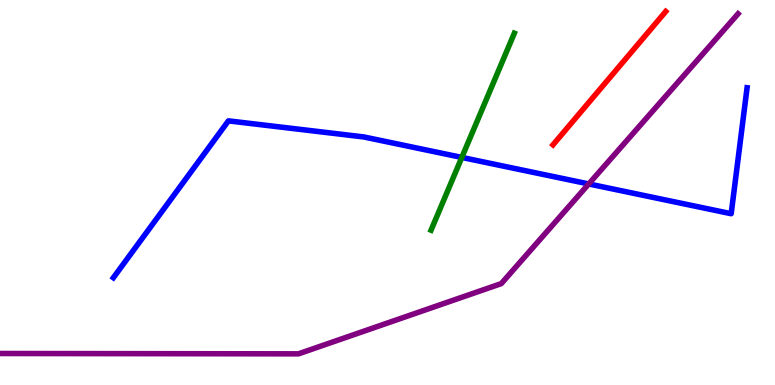[{'lines': ['blue', 'red'], 'intersections': []}, {'lines': ['green', 'red'], 'intersections': []}, {'lines': ['purple', 'red'], 'intersections': []}, {'lines': ['blue', 'green'], 'intersections': [{'x': 5.96, 'y': 5.91}]}, {'lines': ['blue', 'purple'], 'intersections': [{'x': 7.6, 'y': 5.22}]}, {'lines': ['green', 'purple'], 'intersections': []}]